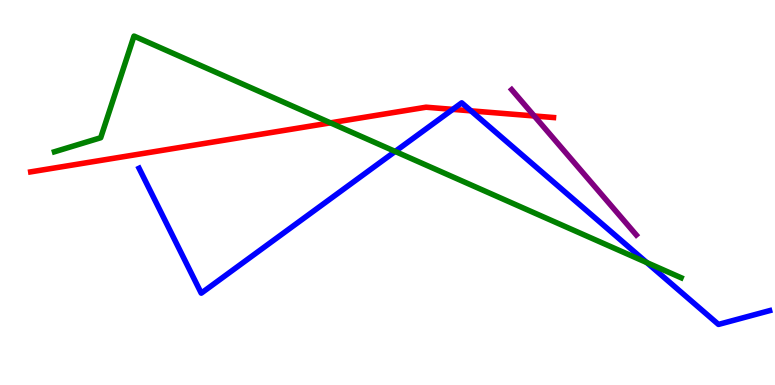[{'lines': ['blue', 'red'], 'intersections': [{'x': 5.84, 'y': 7.16}, {'x': 6.08, 'y': 7.12}]}, {'lines': ['green', 'red'], 'intersections': [{'x': 4.26, 'y': 6.81}]}, {'lines': ['purple', 'red'], 'intersections': [{'x': 6.89, 'y': 6.99}]}, {'lines': ['blue', 'green'], 'intersections': [{'x': 5.1, 'y': 6.07}, {'x': 8.35, 'y': 3.18}]}, {'lines': ['blue', 'purple'], 'intersections': []}, {'lines': ['green', 'purple'], 'intersections': []}]